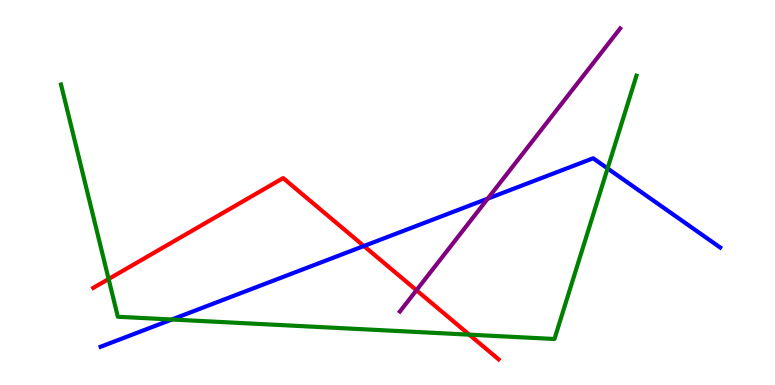[{'lines': ['blue', 'red'], 'intersections': [{'x': 4.7, 'y': 3.61}]}, {'lines': ['green', 'red'], 'intersections': [{'x': 1.4, 'y': 2.75}, {'x': 6.06, 'y': 1.31}]}, {'lines': ['purple', 'red'], 'intersections': [{'x': 5.37, 'y': 2.46}]}, {'lines': ['blue', 'green'], 'intersections': [{'x': 2.22, 'y': 1.7}, {'x': 7.84, 'y': 5.63}]}, {'lines': ['blue', 'purple'], 'intersections': [{'x': 6.29, 'y': 4.84}]}, {'lines': ['green', 'purple'], 'intersections': []}]